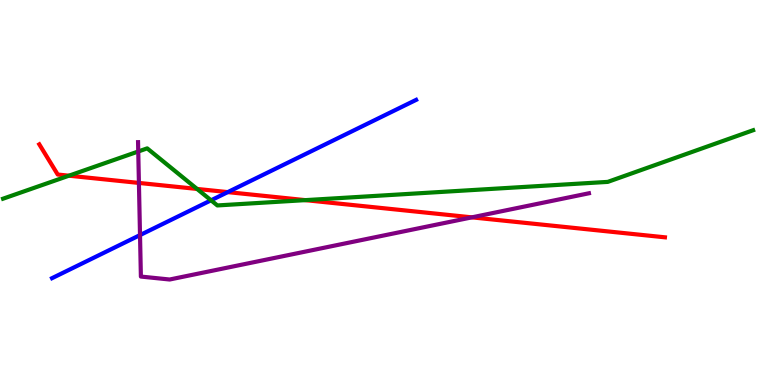[{'lines': ['blue', 'red'], 'intersections': [{'x': 2.94, 'y': 5.01}]}, {'lines': ['green', 'red'], 'intersections': [{'x': 0.89, 'y': 5.44}, {'x': 2.54, 'y': 5.09}, {'x': 3.94, 'y': 4.8}]}, {'lines': ['purple', 'red'], 'intersections': [{'x': 1.79, 'y': 5.25}, {'x': 6.09, 'y': 4.35}]}, {'lines': ['blue', 'green'], 'intersections': [{'x': 2.72, 'y': 4.8}]}, {'lines': ['blue', 'purple'], 'intersections': [{'x': 1.81, 'y': 3.89}]}, {'lines': ['green', 'purple'], 'intersections': [{'x': 1.78, 'y': 6.07}]}]